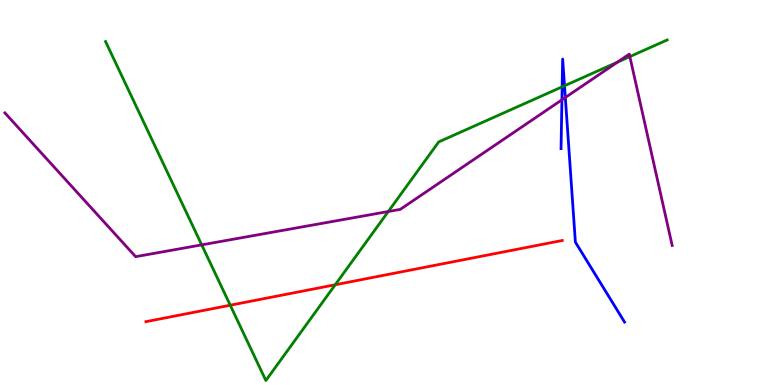[{'lines': ['blue', 'red'], 'intersections': []}, {'lines': ['green', 'red'], 'intersections': [{'x': 2.97, 'y': 2.07}, {'x': 4.33, 'y': 2.6}]}, {'lines': ['purple', 'red'], 'intersections': []}, {'lines': ['blue', 'green'], 'intersections': [{'x': 7.25, 'y': 7.74}, {'x': 7.28, 'y': 7.77}]}, {'lines': ['blue', 'purple'], 'intersections': [{'x': 7.25, 'y': 7.41}, {'x': 7.29, 'y': 7.47}]}, {'lines': ['green', 'purple'], 'intersections': [{'x': 2.6, 'y': 3.64}, {'x': 5.01, 'y': 4.51}, {'x': 7.97, 'y': 8.39}, {'x': 8.13, 'y': 8.53}]}]